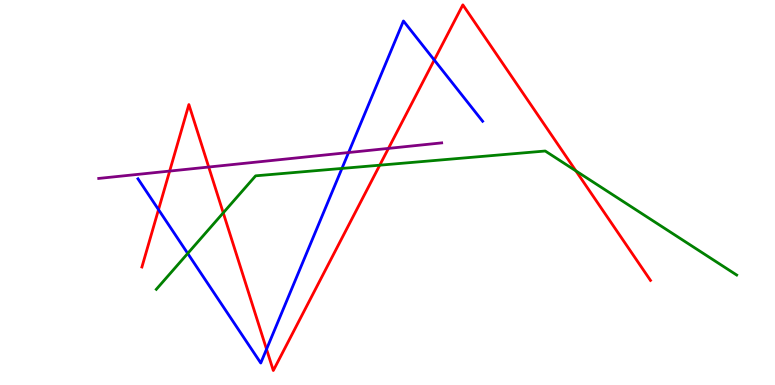[{'lines': ['blue', 'red'], 'intersections': [{'x': 2.05, 'y': 4.56}, {'x': 3.44, 'y': 0.93}, {'x': 5.6, 'y': 8.44}]}, {'lines': ['green', 'red'], 'intersections': [{'x': 2.88, 'y': 4.47}, {'x': 4.9, 'y': 5.71}, {'x': 7.43, 'y': 5.56}]}, {'lines': ['purple', 'red'], 'intersections': [{'x': 2.19, 'y': 5.56}, {'x': 2.69, 'y': 5.66}, {'x': 5.01, 'y': 6.15}]}, {'lines': ['blue', 'green'], 'intersections': [{'x': 2.42, 'y': 3.42}, {'x': 4.41, 'y': 5.63}]}, {'lines': ['blue', 'purple'], 'intersections': [{'x': 4.5, 'y': 6.04}]}, {'lines': ['green', 'purple'], 'intersections': []}]